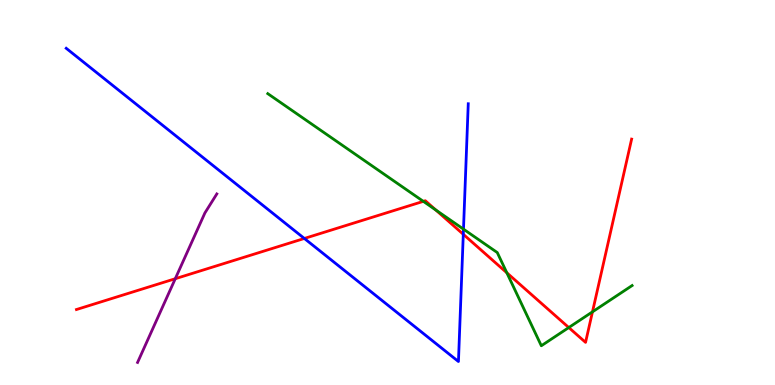[{'lines': ['blue', 'red'], 'intersections': [{'x': 3.93, 'y': 3.81}, {'x': 5.98, 'y': 3.91}]}, {'lines': ['green', 'red'], 'intersections': [{'x': 5.46, 'y': 4.77}, {'x': 5.62, 'y': 4.55}, {'x': 6.54, 'y': 2.91}, {'x': 7.34, 'y': 1.49}, {'x': 7.64, 'y': 1.9}]}, {'lines': ['purple', 'red'], 'intersections': [{'x': 2.26, 'y': 2.76}]}, {'lines': ['blue', 'green'], 'intersections': [{'x': 5.98, 'y': 4.05}]}, {'lines': ['blue', 'purple'], 'intersections': []}, {'lines': ['green', 'purple'], 'intersections': []}]